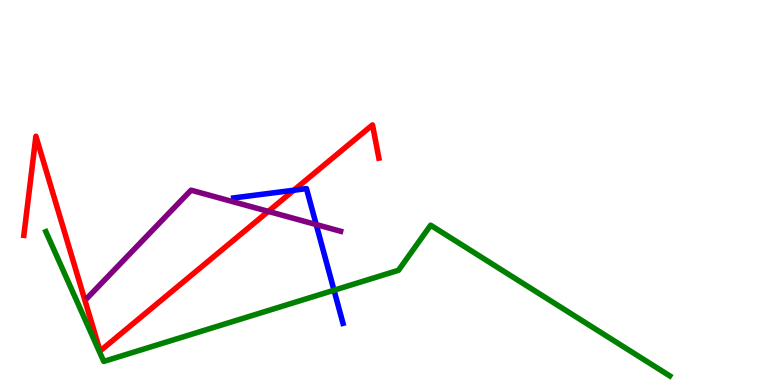[{'lines': ['blue', 'red'], 'intersections': [{'x': 3.79, 'y': 5.06}]}, {'lines': ['green', 'red'], 'intersections': []}, {'lines': ['purple', 'red'], 'intersections': [{'x': 3.46, 'y': 4.51}]}, {'lines': ['blue', 'green'], 'intersections': [{'x': 4.31, 'y': 2.46}]}, {'lines': ['blue', 'purple'], 'intersections': [{'x': 4.08, 'y': 4.17}]}, {'lines': ['green', 'purple'], 'intersections': []}]